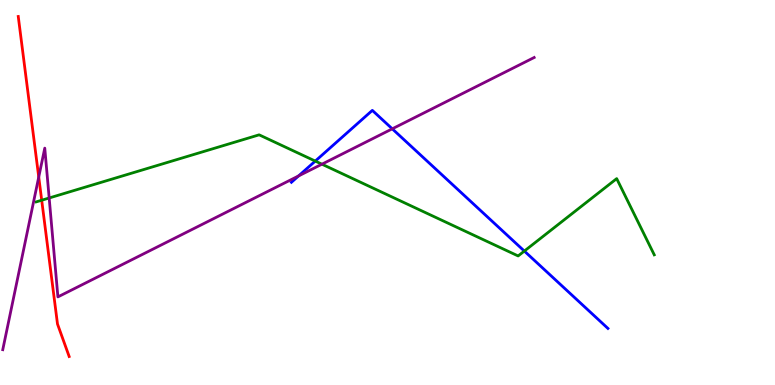[{'lines': ['blue', 'red'], 'intersections': []}, {'lines': ['green', 'red'], 'intersections': [{'x': 0.538, 'y': 4.8}]}, {'lines': ['purple', 'red'], 'intersections': [{'x': 0.5, 'y': 5.4}]}, {'lines': ['blue', 'green'], 'intersections': [{'x': 4.07, 'y': 5.82}, {'x': 6.77, 'y': 3.48}]}, {'lines': ['blue', 'purple'], 'intersections': [{'x': 3.85, 'y': 5.43}, {'x': 5.06, 'y': 6.65}]}, {'lines': ['green', 'purple'], 'intersections': [{'x': 0.635, 'y': 4.86}, {'x': 4.15, 'y': 5.74}]}]